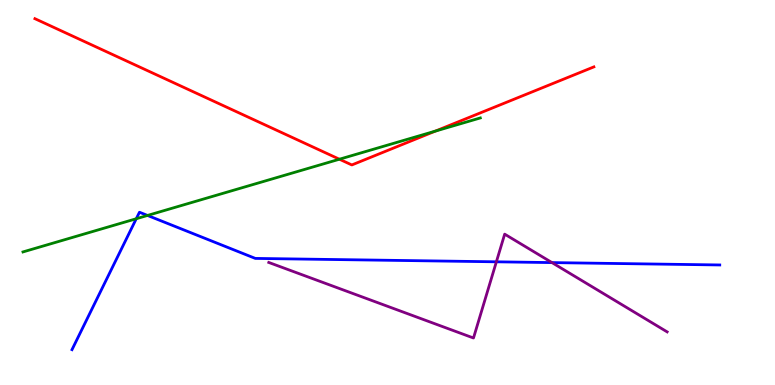[{'lines': ['blue', 'red'], 'intersections': []}, {'lines': ['green', 'red'], 'intersections': [{'x': 4.38, 'y': 5.86}, {'x': 5.62, 'y': 6.59}]}, {'lines': ['purple', 'red'], 'intersections': []}, {'lines': ['blue', 'green'], 'intersections': [{'x': 1.76, 'y': 4.32}, {'x': 1.9, 'y': 4.4}]}, {'lines': ['blue', 'purple'], 'intersections': [{'x': 6.4, 'y': 3.2}, {'x': 7.12, 'y': 3.18}]}, {'lines': ['green', 'purple'], 'intersections': []}]